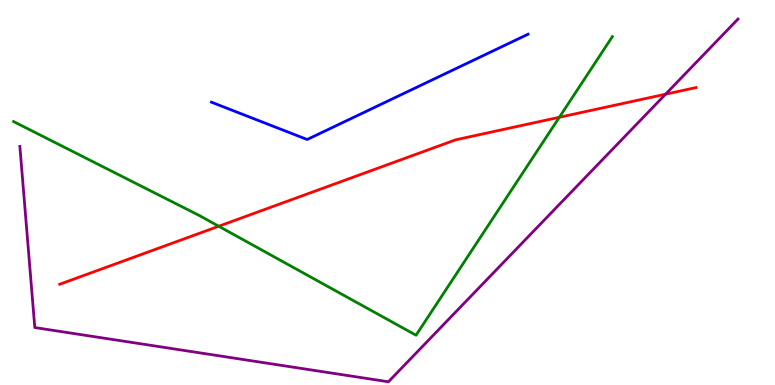[{'lines': ['blue', 'red'], 'intersections': []}, {'lines': ['green', 'red'], 'intersections': [{'x': 2.82, 'y': 4.12}, {'x': 7.22, 'y': 6.95}]}, {'lines': ['purple', 'red'], 'intersections': [{'x': 8.59, 'y': 7.55}]}, {'lines': ['blue', 'green'], 'intersections': []}, {'lines': ['blue', 'purple'], 'intersections': []}, {'lines': ['green', 'purple'], 'intersections': []}]